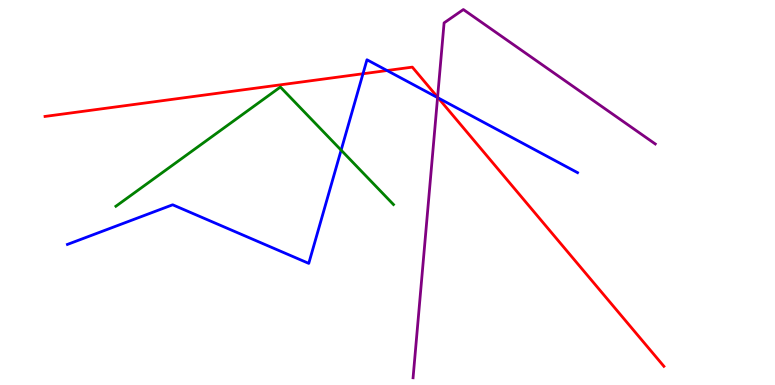[{'lines': ['blue', 'red'], 'intersections': [{'x': 4.68, 'y': 8.08}, {'x': 4.99, 'y': 8.17}, {'x': 5.66, 'y': 7.45}]}, {'lines': ['green', 'red'], 'intersections': []}, {'lines': ['purple', 'red'], 'intersections': [{'x': 5.65, 'y': 7.48}]}, {'lines': ['blue', 'green'], 'intersections': [{'x': 4.4, 'y': 6.1}]}, {'lines': ['blue', 'purple'], 'intersections': [{'x': 5.65, 'y': 7.46}]}, {'lines': ['green', 'purple'], 'intersections': []}]